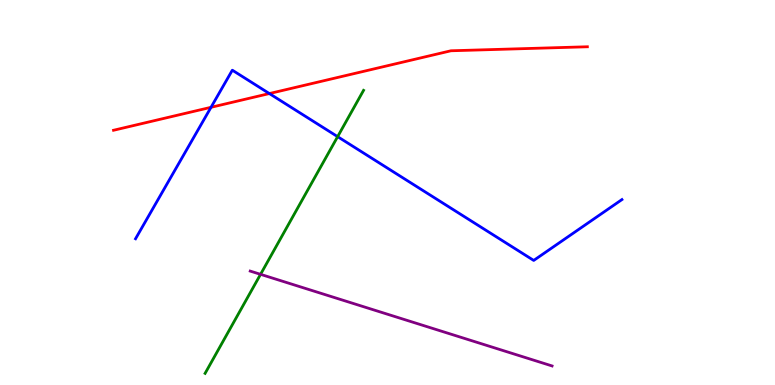[{'lines': ['blue', 'red'], 'intersections': [{'x': 2.72, 'y': 7.21}, {'x': 3.48, 'y': 7.57}]}, {'lines': ['green', 'red'], 'intersections': []}, {'lines': ['purple', 'red'], 'intersections': []}, {'lines': ['blue', 'green'], 'intersections': [{'x': 4.36, 'y': 6.45}]}, {'lines': ['blue', 'purple'], 'intersections': []}, {'lines': ['green', 'purple'], 'intersections': [{'x': 3.36, 'y': 2.87}]}]